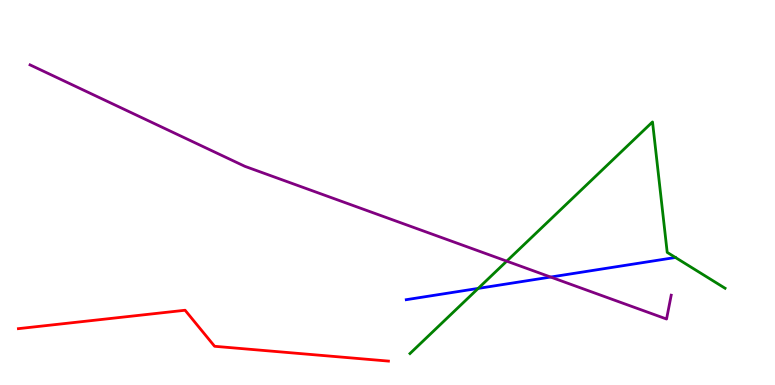[{'lines': ['blue', 'red'], 'intersections': []}, {'lines': ['green', 'red'], 'intersections': []}, {'lines': ['purple', 'red'], 'intersections': []}, {'lines': ['blue', 'green'], 'intersections': [{'x': 6.17, 'y': 2.51}]}, {'lines': ['blue', 'purple'], 'intersections': [{'x': 7.11, 'y': 2.8}]}, {'lines': ['green', 'purple'], 'intersections': [{'x': 6.54, 'y': 3.22}]}]